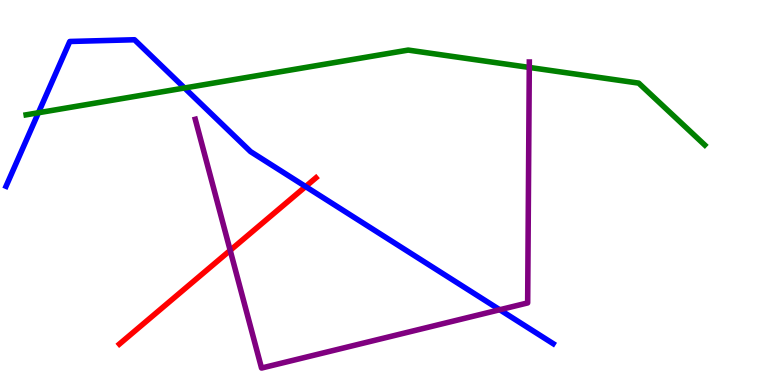[{'lines': ['blue', 'red'], 'intersections': [{'x': 3.94, 'y': 5.15}]}, {'lines': ['green', 'red'], 'intersections': []}, {'lines': ['purple', 'red'], 'intersections': [{'x': 2.97, 'y': 3.5}]}, {'lines': ['blue', 'green'], 'intersections': [{'x': 0.496, 'y': 7.07}, {'x': 2.38, 'y': 7.71}]}, {'lines': ['blue', 'purple'], 'intersections': [{'x': 6.45, 'y': 1.95}]}, {'lines': ['green', 'purple'], 'intersections': [{'x': 6.83, 'y': 8.25}]}]